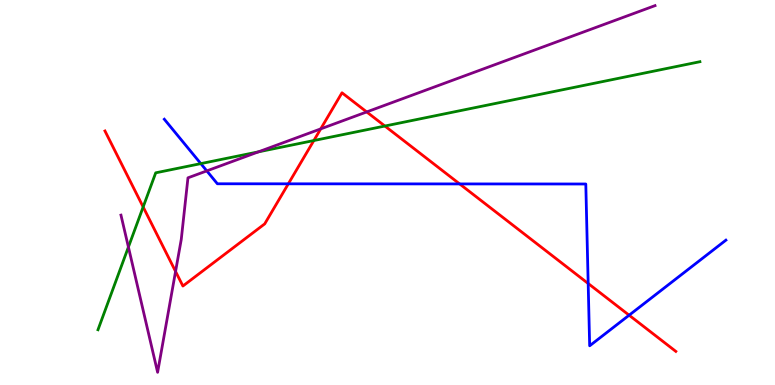[{'lines': ['blue', 'red'], 'intersections': [{'x': 3.72, 'y': 5.23}, {'x': 5.93, 'y': 5.22}, {'x': 7.59, 'y': 2.64}, {'x': 8.12, 'y': 1.81}]}, {'lines': ['green', 'red'], 'intersections': [{'x': 1.85, 'y': 4.62}, {'x': 4.05, 'y': 6.35}, {'x': 4.97, 'y': 6.73}]}, {'lines': ['purple', 'red'], 'intersections': [{'x': 2.27, 'y': 2.95}, {'x': 4.14, 'y': 6.65}, {'x': 4.73, 'y': 7.09}]}, {'lines': ['blue', 'green'], 'intersections': [{'x': 2.59, 'y': 5.75}]}, {'lines': ['blue', 'purple'], 'intersections': [{'x': 2.67, 'y': 5.56}]}, {'lines': ['green', 'purple'], 'intersections': [{'x': 1.66, 'y': 3.58}, {'x': 3.33, 'y': 6.06}]}]